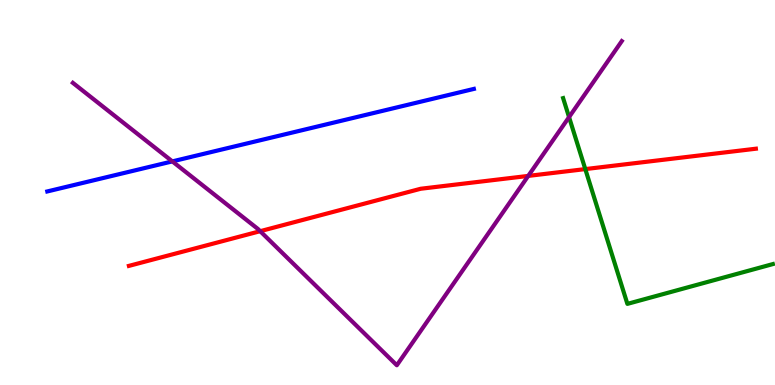[{'lines': ['blue', 'red'], 'intersections': []}, {'lines': ['green', 'red'], 'intersections': [{'x': 7.55, 'y': 5.61}]}, {'lines': ['purple', 'red'], 'intersections': [{'x': 3.36, 'y': 4.0}, {'x': 6.82, 'y': 5.43}]}, {'lines': ['blue', 'green'], 'intersections': []}, {'lines': ['blue', 'purple'], 'intersections': [{'x': 2.22, 'y': 5.81}]}, {'lines': ['green', 'purple'], 'intersections': [{'x': 7.34, 'y': 6.96}]}]